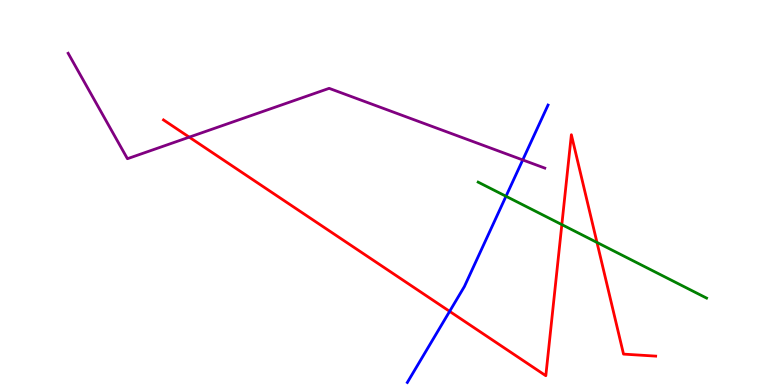[{'lines': ['blue', 'red'], 'intersections': [{'x': 5.8, 'y': 1.91}]}, {'lines': ['green', 'red'], 'intersections': [{'x': 7.25, 'y': 4.17}, {'x': 7.7, 'y': 3.7}]}, {'lines': ['purple', 'red'], 'intersections': [{'x': 2.44, 'y': 6.44}]}, {'lines': ['blue', 'green'], 'intersections': [{'x': 6.53, 'y': 4.9}]}, {'lines': ['blue', 'purple'], 'intersections': [{'x': 6.75, 'y': 5.85}]}, {'lines': ['green', 'purple'], 'intersections': []}]